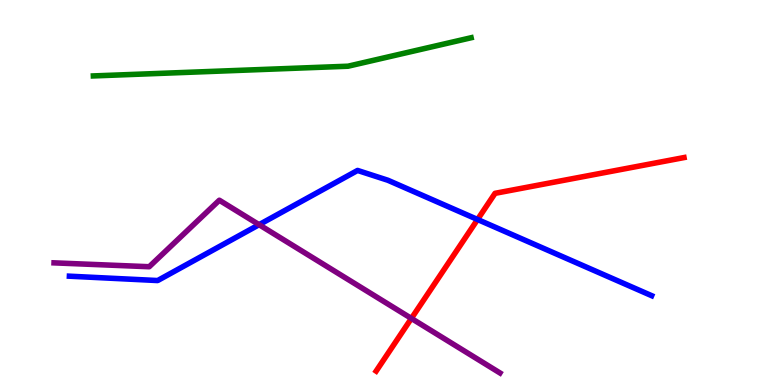[{'lines': ['blue', 'red'], 'intersections': [{'x': 6.16, 'y': 4.3}]}, {'lines': ['green', 'red'], 'intersections': []}, {'lines': ['purple', 'red'], 'intersections': [{'x': 5.31, 'y': 1.73}]}, {'lines': ['blue', 'green'], 'intersections': []}, {'lines': ['blue', 'purple'], 'intersections': [{'x': 3.34, 'y': 4.16}]}, {'lines': ['green', 'purple'], 'intersections': []}]